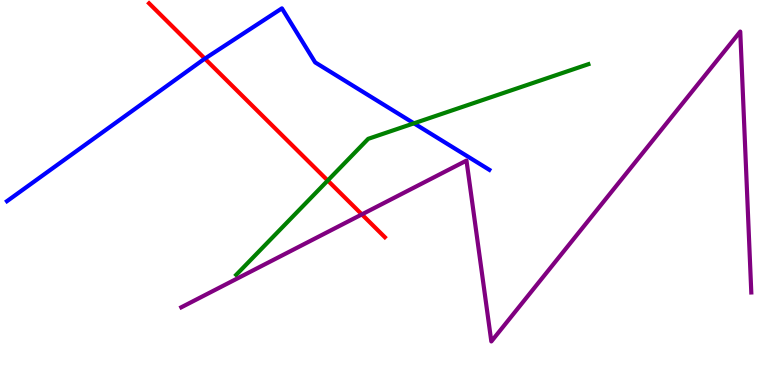[{'lines': ['blue', 'red'], 'intersections': [{'x': 2.64, 'y': 8.48}]}, {'lines': ['green', 'red'], 'intersections': [{'x': 4.23, 'y': 5.31}]}, {'lines': ['purple', 'red'], 'intersections': [{'x': 4.67, 'y': 4.43}]}, {'lines': ['blue', 'green'], 'intersections': [{'x': 5.34, 'y': 6.8}]}, {'lines': ['blue', 'purple'], 'intersections': []}, {'lines': ['green', 'purple'], 'intersections': []}]